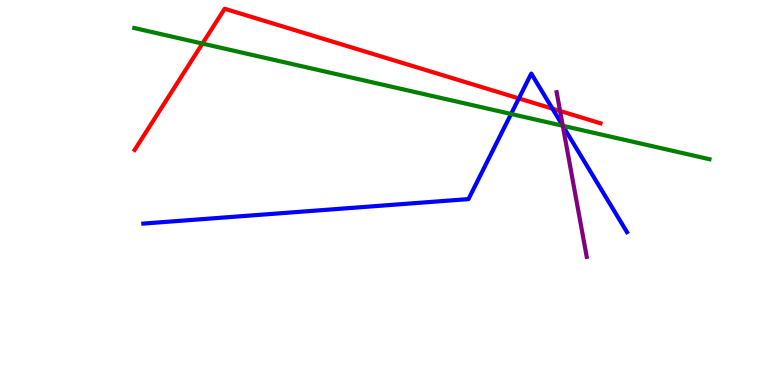[{'lines': ['blue', 'red'], 'intersections': [{'x': 6.69, 'y': 7.44}, {'x': 7.13, 'y': 7.18}]}, {'lines': ['green', 'red'], 'intersections': [{'x': 2.61, 'y': 8.87}]}, {'lines': ['purple', 'red'], 'intersections': [{'x': 7.23, 'y': 7.12}]}, {'lines': ['blue', 'green'], 'intersections': [{'x': 6.59, 'y': 7.04}, {'x': 7.26, 'y': 6.73}]}, {'lines': ['blue', 'purple'], 'intersections': [{'x': 7.26, 'y': 6.73}]}, {'lines': ['green', 'purple'], 'intersections': [{'x': 7.26, 'y': 6.73}]}]